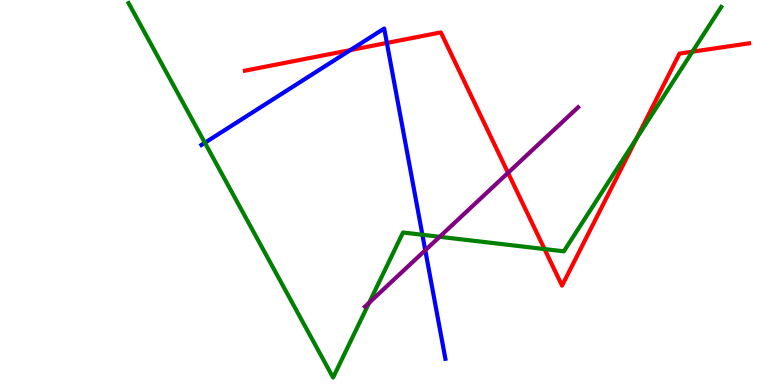[{'lines': ['blue', 'red'], 'intersections': [{'x': 4.52, 'y': 8.7}, {'x': 4.99, 'y': 8.88}]}, {'lines': ['green', 'red'], 'intersections': [{'x': 7.03, 'y': 3.53}, {'x': 8.21, 'y': 6.41}, {'x': 8.93, 'y': 8.66}]}, {'lines': ['purple', 'red'], 'intersections': [{'x': 6.56, 'y': 5.51}]}, {'lines': ['blue', 'green'], 'intersections': [{'x': 2.64, 'y': 6.29}, {'x': 5.45, 'y': 3.9}]}, {'lines': ['blue', 'purple'], 'intersections': [{'x': 5.49, 'y': 3.5}]}, {'lines': ['green', 'purple'], 'intersections': [{'x': 4.76, 'y': 2.14}, {'x': 5.67, 'y': 3.85}]}]